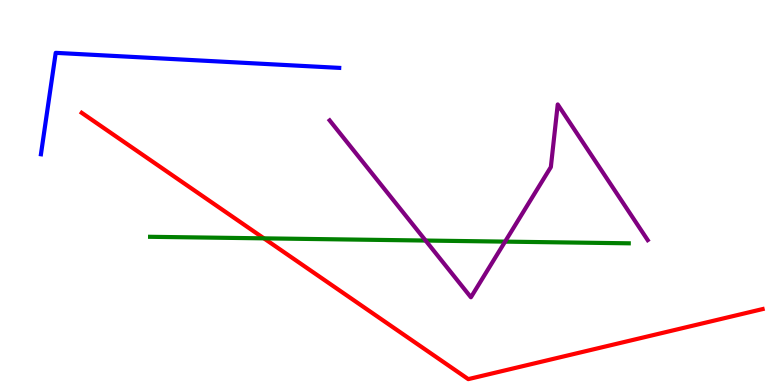[{'lines': ['blue', 'red'], 'intersections': []}, {'lines': ['green', 'red'], 'intersections': [{'x': 3.41, 'y': 3.81}]}, {'lines': ['purple', 'red'], 'intersections': []}, {'lines': ['blue', 'green'], 'intersections': []}, {'lines': ['blue', 'purple'], 'intersections': []}, {'lines': ['green', 'purple'], 'intersections': [{'x': 5.49, 'y': 3.75}, {'x': 6.52, 'y': 3.72}]}]